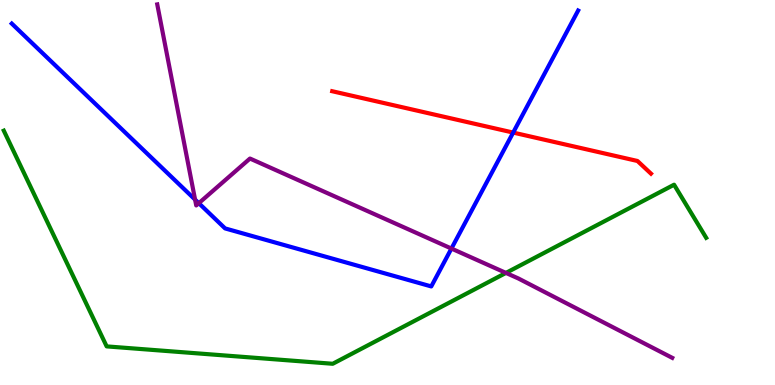[{'lines': ['blue', 'red'], 'intersections': [{'x': 6.62, 'y': 6.56}]}, {'lines': ['green', 'red'], 'intersections': []}, {'lines': ['purple', 'red'], 'intersections': []}, {'lines': ['blue', 'green'], 'intersections': []}, {'lines': ['blue', 'purple'], 'intersections': [{'x': 2.52, 'y': 4.82}, {'x': 2.57, 'y': 4.72}, {'x': 5.82, 'y': 3.54}]}, {'lines': ['green', 'purple'], 'intersections': [{'x': 6.53, 'y': 2.91}]}]